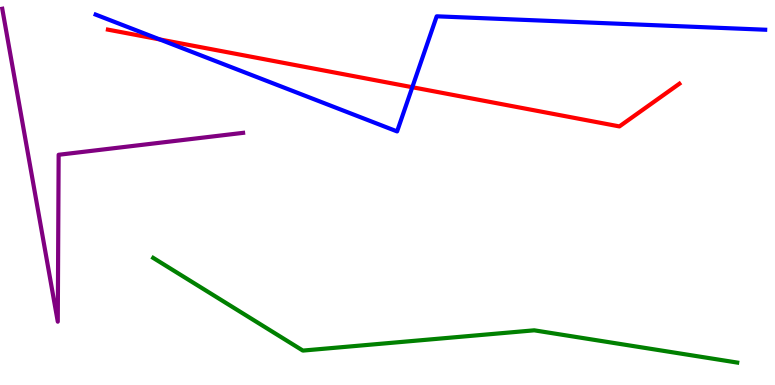[{'lines': ['blue', 'red'], 'intersections': [{'x': 2.06, 'y': 8.98}, {'x': 5.32, 'y': 7.73}]}, {'lines': ['green', 'red'], 'intersections': []}, {'lines': ['purple', 'red'], 'intersections': []}, {'lines': ['blue', 'green'], 'intersections': []}, {'lines': ['blue', 'purple'], 'intersections': []}, {'lines': ['green', 'purple'], 'intersections': []}]